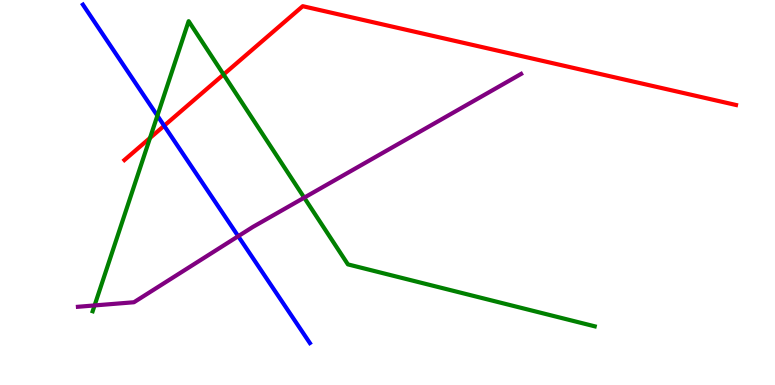[{'lines': ['blue', 'red'], 'intersections': [{'x': 2.12, 'y': 6.73}]}, {'lines': ['green', 'red'], 'intersections': [{'x': 1.94, 'y': 6.42}, {'x': 2.88, 'y': 8.06}]}, {'lines': ['purple', 'red'], 'intersections': []}, {'lines': ['blue', 'green'], 'intersections': [{'x': 2.03, 'y': 7.0}]}, {'lines': ['blue', 'purple'], 'intersections': [{'x': 3.07, 'y': 3.86}]}, {'lines': ['green', 'purple'], 'intersections': [{'x': 1.22, 'y': 2.07}, {'x': 3.93, 'y': 4.87}]}]